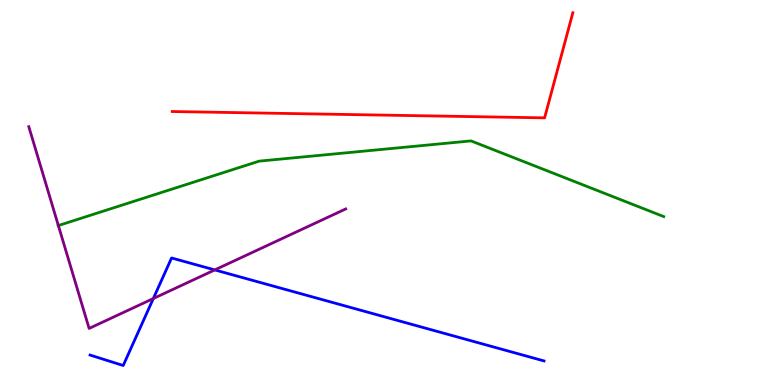[{'lines': ['blue', 'red'], 'intersections': []}, {'lines': ['green', 'red'], 'intersections': []}, {'lines': ['purple', 'red'], 'intersections': []}, {'lines': ['blue', 'green'], 'intersections': []}, {'lines': ['blue', 'purple'], 'intersections': [{'x': 1.98, 'y': 2.25}, {'x': 2.77, 'y': 2.99}]}, {'lines': ['green', 'purple'], 'intersections': [{'x': 0.753, 'y': 4.14}]}]